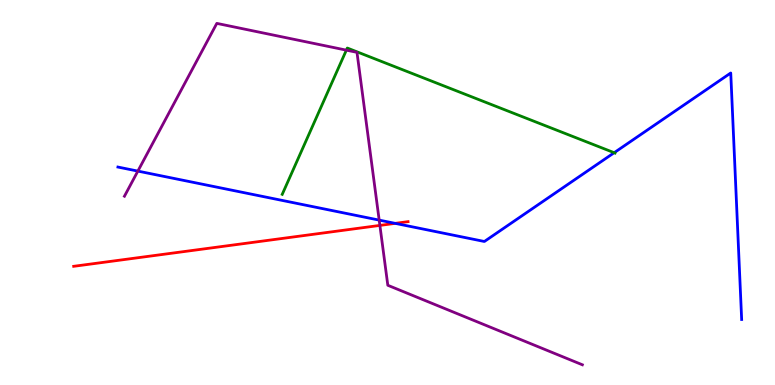[{'lines': ['blue', 'red'], 'intersections': [{'x': 5.1, 'y': 4.2}]}, {'lines': ['green', 'red'], 'intersections': []}, {'lines': ['purple', 'red'], 'intersections': [{'x': 4.9, 'y': 4.15}]}, {'lines': ['blue', 'green'], 'intersections': [{'x': 7.93, 'y': 6.03}]}, {'lines': ['blue', 'purple'], 'intersections': [{'x': 1.78, 'y': 5.56}, {'x': 4.89, 'y': 4.28}]}, {'lines': ['green', 'purple'], 'intersections': [{'x': 4.47, 'y': 8.7}]}]